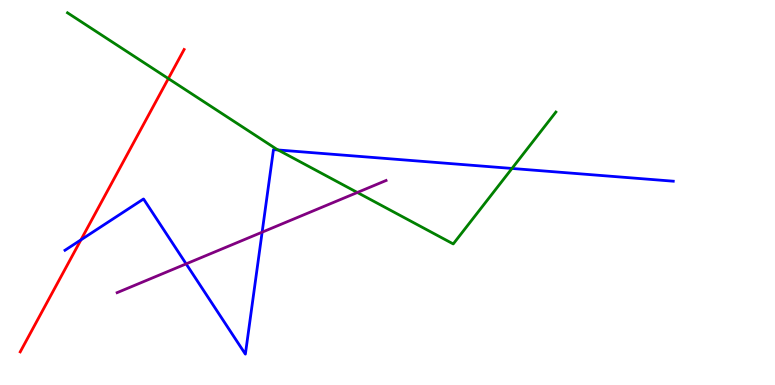[{'lines': ['blue', 'red'], 'intersections': [{'x': 1.04, 'y': 3.77}]}, {'lines': ['green', 'red'], 'intersections': [{'x': 2.17, 'y': 7.96}]}, {'lines': ['purple', 'red'], 'intersections': []}, {'lines': ['blue', 'green'], 'intersections': [{'x': 3.59, 'y': 6.1}, {'x': 6.61, 'y': 5.62}]}, {'lines': ['blue', 'purple'], 'intersections': [{'x': 2.4, 'y': 3.15}, {'x': 3.38, 'y': 3.97}]}, {'lines': ['green', 'purple'], 'intersections': [{'x': 4.61, 'y': 5.0}]}]